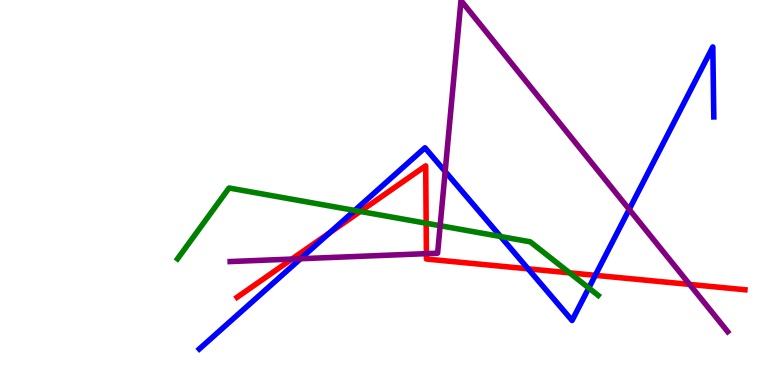[{'lines': ['blue', 'red'], 'intersections': [{'x': 4.25, 'y': 3.95}, {'x': 6.81, 'y': 3.02}, {'x': 7.68, 'y': 2.85}]}, {'lines': ['green', 'red'], 'intersections': [{'x': 4.65, 'y': 4.51}, {'x': 5.5, 'y': 4.2}, {'x': 7.35, 'y': 2.91}]}, {'lines': ['purple', 'red'], 'intersections': [{'x': 3.77, 'y': 3.27}, {'x': 5.5, 'y': 3.41}, {'x': 8.9, 'y': 2.61}]}, {'lines': ['blue', 'green'], 'intersections': [{'x': 4.58, 'y': 4.53}, {'x': 6.46, 'y': 3.86}, {'x': 7.6, 'y': 2.52}]}, {'lines': ['blue', 'purple'], 'intersections': [{'x': 3.88, 'y': 3.28}, {'x': 5.74, 'y': 5.55}, {'x': 8.12, 'y': 4.56}]}, {'lines': ['green', 'purple'], 'intersections': [{'x': 5.68, 'y': 4.14}]}]